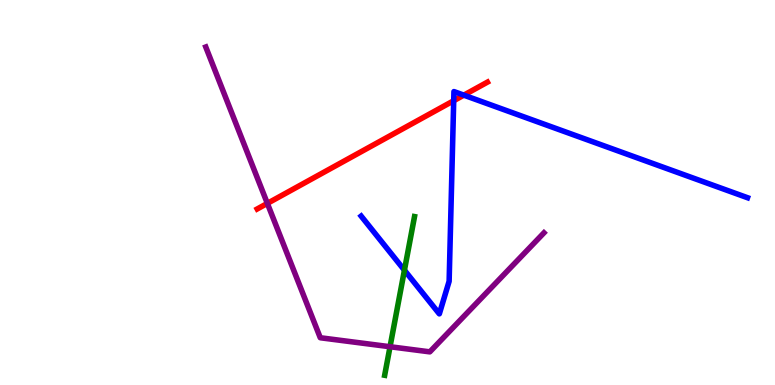[{'lines': ['blue', 'red'], 'intersections': [{'x': 5.85, 'y': 7.38}, {'x': 5.98, 'y': 7.53}]}, {'lines': ['green', 'red'], 'intersections': []}, {'lines': ['purple', 'red'], 'intersections': [{'x': 3.45, 'y': 4.72}]}, {'lines': ['blue', 'green'], 'intersections': [{'x': 5.22, 'y': 2.98}]}, {'lines': ['blue', 'purple'], 'intersections': []}, {'lines': ['green', 'purple'], 'intersections': [{'x': 5.03, 'y': 0.994}]}]